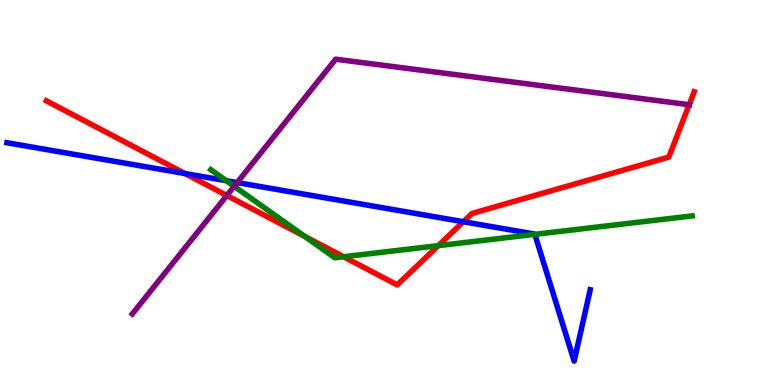[{'lines': ['blue', 'red'], 'intersections': [{'x': 2.39, 'y': 5.49}, {'x': 5.98, 'y': 4.24}]}, {'lines': ['green', 'red'], 'intersections': [{'x': 3.93, 'y': 3.86}, {'x': 4.43, 'y': 3.33}, {'x': 5.66, 'y': 3.62}]}, {'lines': ['purple', 'red'], 'intersections': [{'x': 2.93, 'y': 4.92}, {'x': 8.89, 'y': 7.28}]}, {'lines': ['blue', 'green'], 'intersections': [{'x': 2.92, 'y': 5.31}, {'x': 6.9, 'y': 3.91}]}, {'lines': ['blue', 'purple'], 'intersections': [{'x': 3.06, 'y': 5.26}]}, {'lines': ['green', 'purple'], 'intersections': [{'x': 3.02, 'y': 5.16}]}]